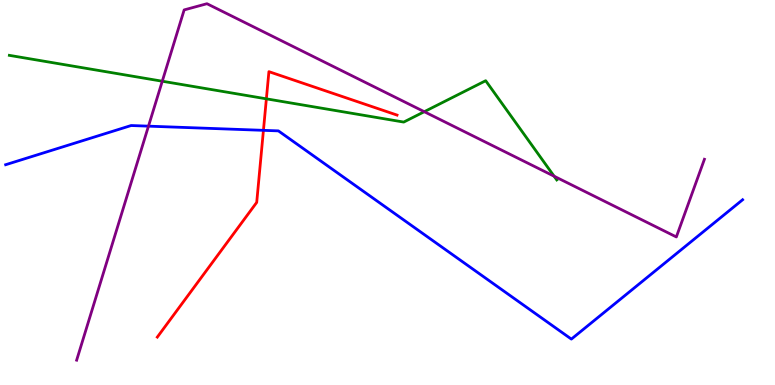[{'lines': ['blue', 'red'], 'intersections': [{'x': 3.4, 'y': 6.61}]}, {'lines': ['green', 'red'], 'intersections': [{'x': 3.44, 'y': 7.43}]}, {'lines': ['purple', 'red'], 'intersections': []}, {'lines': ['blue', 'green'], 'intersections': []}, {'lines': ['blue', 'purple'], 'intersections': [{'x': 1.92, 'y': 6.72}]}, {'lines': ['green', 'purple'], 'intersections': [{'x': 2.09, 'y': 7.89}, {'x': 5.47, 'y': 7.1}, {'x': 7.15, 'y': 5.42}]}]